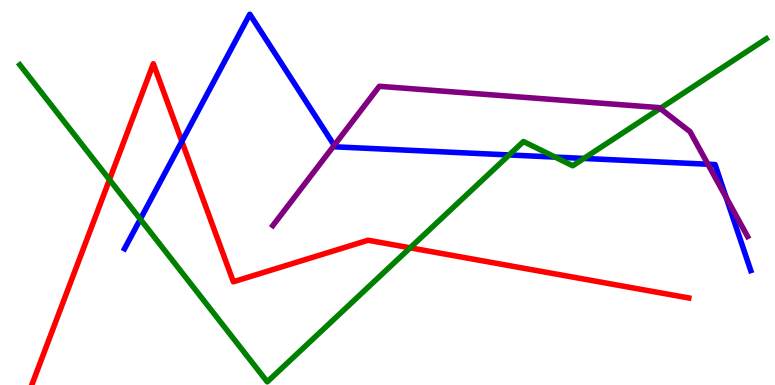[{'lines': ['blue', 'red'], 'intersections': [{'x': 2.35, 'y': 6.33}]}, {'lines': ['green', 'red'], 'intersections': [{'x': 1.41, 'y': 5.33}, {'x': 5.29, 'y': 3.56}]}, {'lines': ['purple', 'red'], 'intersections': []}, {'lines': ['blue', 'green'], 'intersections': [{'x': 1.81, 'y': 4.31}, {'x': 6.57, 'y': 5.98}, {'x': 7.16, 'y': 5.92}, {'x': 7.53, 'y': 5.88}]}, {'lines': ['blue', 'purple'], 'intersections': [{'x': 4.31, 'y': 6.23}, {'x': 9.13, 'y': 5.73}, {'x': 9.37, 'y': 4.87}]}, {'lines': ['green', 'purple'], 'intersections': [{'x': 8.52, 'y': 7.18}]}]